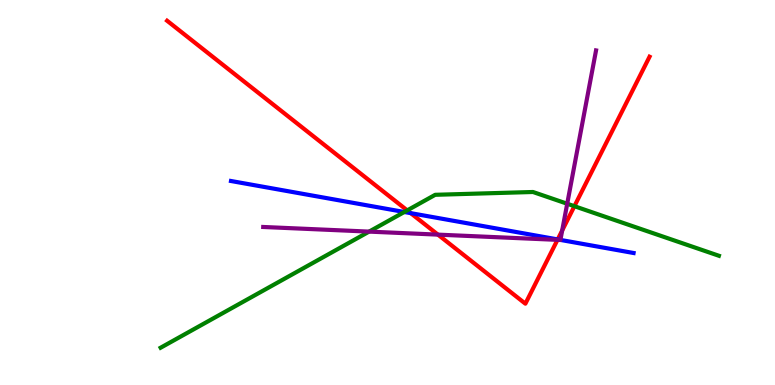[{'lines': ['blue', 'red'], 'intersections': [{'x': 5.3, 'y': 4.46}, {'x': 7.2, 'y': 3.78}]}, {'lines': ['green', 'red'], 'intersections': [{'x': 5.25, 'y': 4.54}, {'x': 7.41, 'y': 4.64}]}, {'lines': ['purple', 'red'], 'intersections': [{'x': 5.65, 'y': 3.91}, {'x': 7.19, 'y': 3.77}, {'x': 7.25, 'y': 4.01}]}, {'lines': ['blue', 'green'], 'intersections': [{'x': 5.22, 'y': 4.49}]}, {'lines': ['blue', 'purple'], 'intersections': [{'x': 7.23, 'y': 3.77}]}, {'lines': ['green', 'purple'], 'intersections': [{'x': 4.76, 'y': 3.98}, {'x': 7.32, 'y': 4.71}]}]